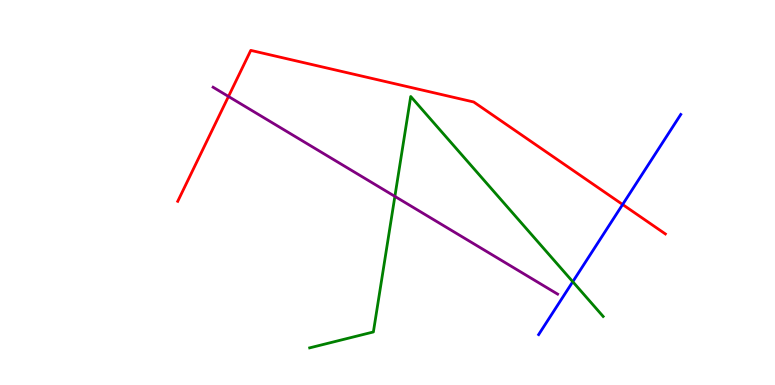[{'lines': ['blue', 'red'], 'intersections': [{'x': 8.03, 'y': 4.69}]}, {'lines': ['green', 'red'], 'intersections': []}, {'lines': ['purple', 'red'], 'intersections': [{'x': 2.95, 'y': 7.49}]}, {'lines': ['blue', 'green'], 'intersections': [{'x': 7.39, 'y': 2.68}]}, {'lines': ['blue', 'purple'], 'intersections': []}, {'lines': ['green', 'purple'], 'intersections': [{'x': 5.1, 'y': 4.9}]}]